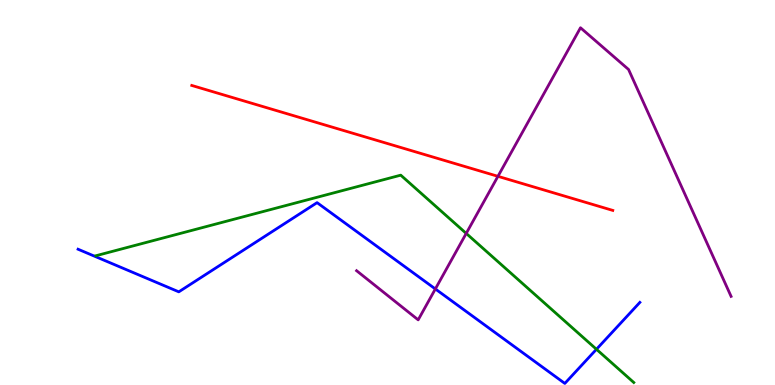[{'lines': ['blue', 'red'], 'intersections': []}, {'lines': ['green', 'red'], 'intersections': []}, {'lines': ['purple', 'red'], 'intersections': [{'x': 6.43, 'y': 5.42}]}, {'lines': ['blue', 'green'], 'intersections': [{'x': 7.7, 'y': 0.928}]}, {'lines': ['blue', 'purple'], 'intersections': [{'x': 5.62, 'y': 2.49}]}, {'lines': ['green', 'purple'], 'intersections': [{'x': 6.02, 'y': 3.94}]}]